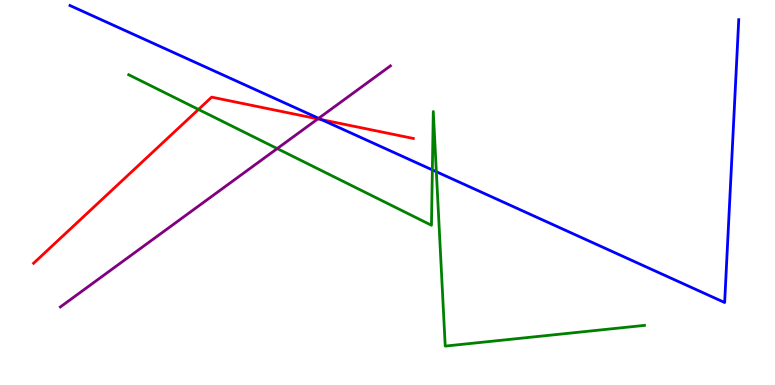[{'lines': ['blue', 'red'], 'intersections': [{'x': 4.15, 'y': 6.89}]}, {'lines': ['green', 'red'], 'intersections': [{'x': 2.56, 'y': 7.16}]}, {'lines': ['purple', 'red'], 'intersections': [{'x': 4.1, 'y': 6.91}]}, {'lines': ['blue', 'green'], 'intersections': [{'x': 5.58, 'y': 5.59}, {'x': 5.63, 'y': 5.54}]}, {'lines': ['blue', 'purple'], 'intersections': [{'x': 4.11, 'y': 6.93}]}, {'lines': ['green', 'purple'], 'intersections': [{'x': 3.58, 'y': 6.14}]}]